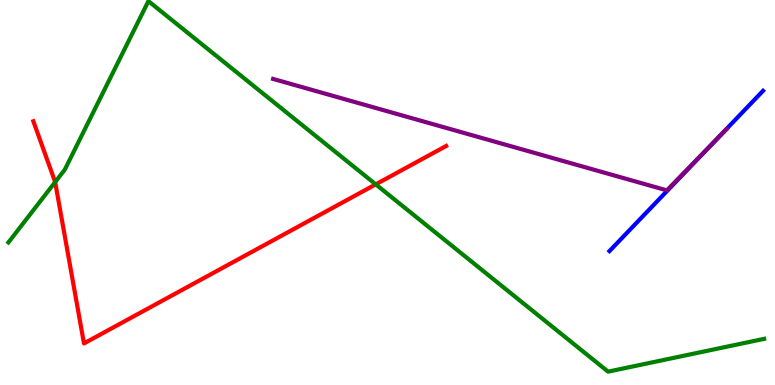[{'lines': ['blue', 'red'], 'intersections': []}, {'lines': ['green', 'red'], 'intersections': [{'x': 0.712, 'y': 5.27}, {'x': 4.85, 'y': 5.21}]}, {'lines': ['purple', 'red'], 'intersections': []}, {'lines': ['blue', 'green'], 'intersections': []}, {'lines': ['blue', 'purple'], 'intersections': [{'x': 9.2, 'y': 6.29}]}, {'lines': ['green', 'purple'], 'intersections': []}]